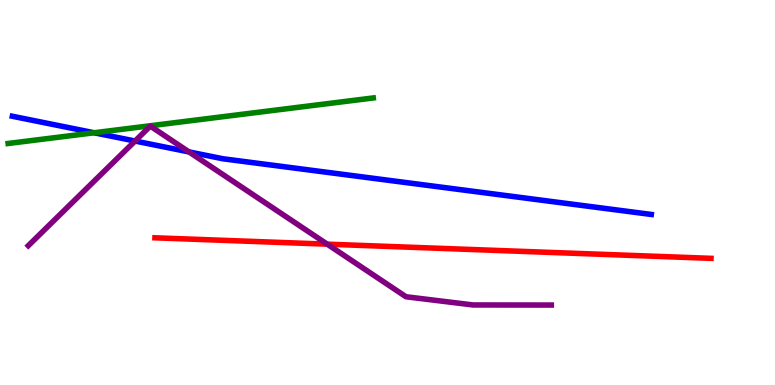[{'lines': ['blue', 'red'], 'intersections': []}, {'lines': ['green', 'red'], 'intersections': []}, {'lines': ['purple', 'red'], 'intersections': [{'x': 4.22, 'y': 3.66}]}, {'lines': ['blue', 'green'], 'intersections': [{'x': 1.21, 'y': 6.55}]}, {'lines': ['blue', 'purple'], 'intersections': [{'x': 1.74, 'y': 6.34}, {'x': 2.44, 'y': 6.05}]}, {'lines': ['green', 'purple'], 'intersections': []}]